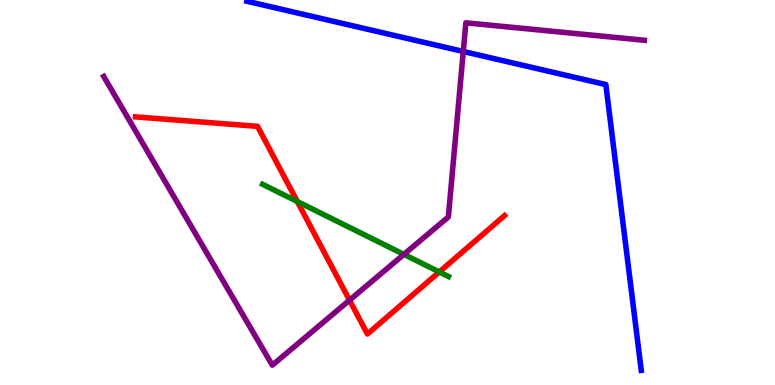[{'lines': ['blue', 'red'], 'intersections': []}, {'lines': ['green', 'red'], 'intersections': [{'x': 3.84, 'y': 4.77}, {'x': 5.67, 'y': 2.94}]}, {'lines': ['purple', 'red'], 'intersections': [{'x': 4.51, 'y': 2.2}]}, {'lines': ['blue', 'green'], 'intersections': []}, {'lines': ['blue', 'purple'], 'intersections': [{'x': 5.98, 'y': 8.66}]}, {'lines': ['green', 'purple'], 'intersections': [{'x': 5.21, 'y': 3.39}]}]